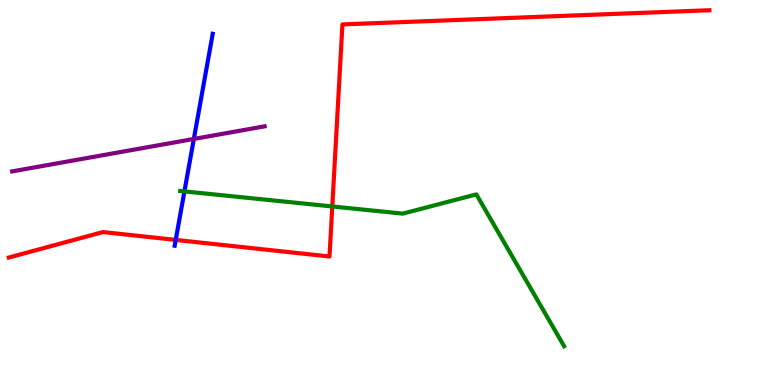[{'lines': ['blue', 'red'], 'intersections': [{'x': 2.27, 'y': 3.77}]}, {'lines': ['green', 'red'], 'intersections': [{'x': 4.29, 'y': 4.64}]}, {'lines': ['purple', 'red'], 'intersections': []}, {'lines': ['blue', 'green'], 'intersections': [{'x': 2.38, 'y': 5.03}]}, {'lines': ['blue', 'purple'], 'intersections': [{'x': 2.5, 'y': 6.39}]}, {'lines': ['green', 'purple'], 'intersections': []}]